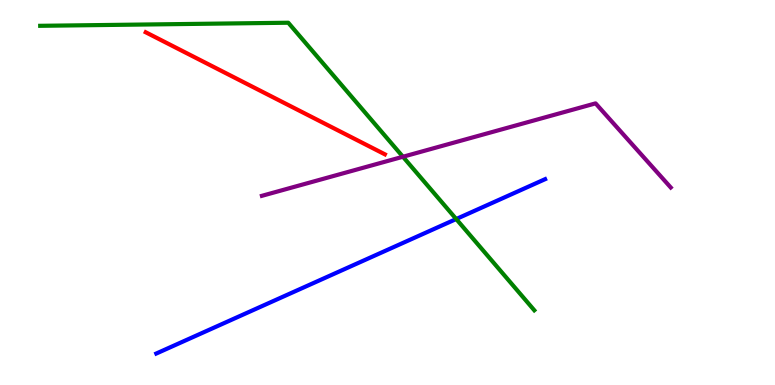[{'lines': ['blue', 'red'], 'intersections': []}, {'lines': ['green', 'red'], 'intersections': []}, {'lines': ['purple', 'red'], 'intersections': []}, {'lines': ['blue', 'green'], 'intersections': [{'x': 5.89, 'y': 4.31}]}, {'lines': ['blue', 'purple'], 'intersections': []}, {'lines': ['green', 'purple'], 'intersections': [{'x': 5.2, 'y': 5.93}]}]